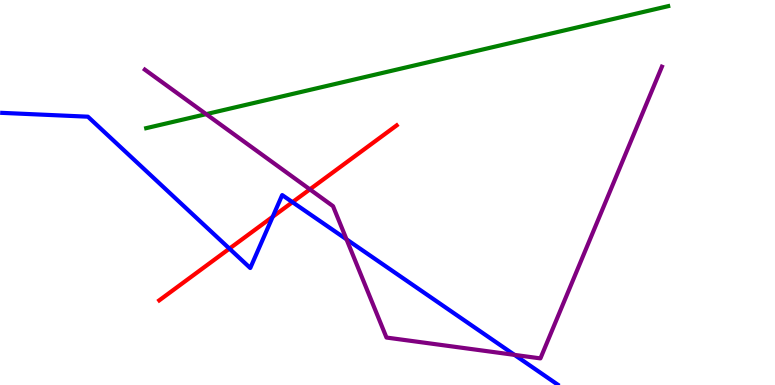[{'lines': ['blue', 'red'], 'intersections': [{'x': 2.96, 'y': 3.54}, {'x': 3.52, 'y': 4.37}, {'x': 3.77, 'y': 4.75}]}, {'lines': ['green', 'red'], 'intersections': []}, {'lines': ['purple', 'red'], 'intersections': [{'x': 4.0, 'y': 5.08}]}, {'lines': ['blue', 'green'], 'intersections': []}, {'lines': ['blue', 'purple'], 'intersections': [{'x': 4.47, 'y': 3.78}, {'x': 6.64, 'y': 0.782}]}, {'lines': ['green', 'purple'], 'intersections': [{'x': 2.66, 'y': 7.04}]}]